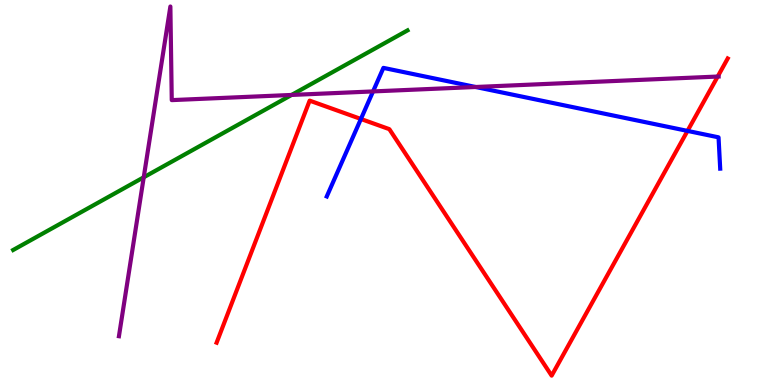[{'lines': ['blue', 'red'], 'intersections': [{'x': 4.66, 'y': 6.91}, {'x': 8.87, 'y': 6.6}]}, {'lines': ['green', 'red'], 'intersections': []}, {'lines': ['purple', 'red'], 'intersections': [{'x': 9.26, 'y': 8.01}]}, {'lines': ['blue', 'green'], 'intersections': []}, {'lines': ['blue', 'purple'], 'intersections': [{'x': 4.81, 'y': 7.63}, {'x': 6.14, 'y': 7.74}]}, {'lines': ['green', 'purple'], 'intersections': [{'x': 1.85, 'y': 5.4}, {'x': 3.76, 'y': 7.53}]}]